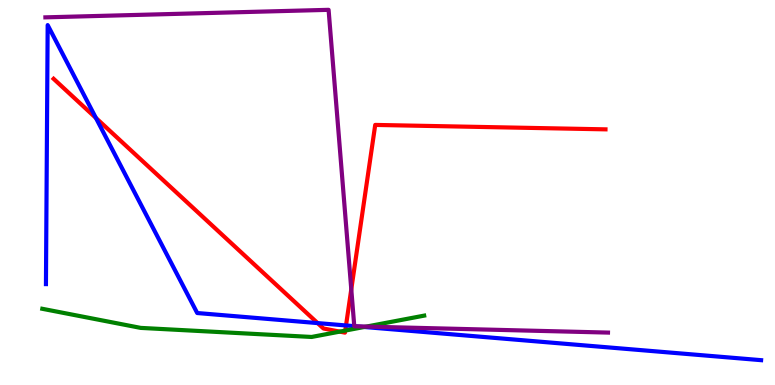[{'lines': ['blue', 'red'], 'intersections': [{'x': 1.24, 'y': 6.94}, {'x': 4.1, 'y': 1.61}, {'x': 4.46, 'y': 1.55}]}, {'lines': ['green', 'red'], 'intersections': [{'x': 4.38, 'y': 1.39}, {'x': 4.46, 'y': 1.41}]}, {'lines': ['purple', 'red'], 'intersections': [{'x': 4.53, 'y': 2.49}]}, {'lines': ['blue', 'green'], 'intersections': [{'x': 4.7, 'y': 1.51}]}, {'lines': ['blue', 'purple'], 'intersections': [{'x': 4.57, 'y': 1.53}, {'x': 4.6, 'y': 1.52}]}, {'lines': ['green', 'purple'], 'intersections': [{'x': 4.73, 'y': 1.52}]}]